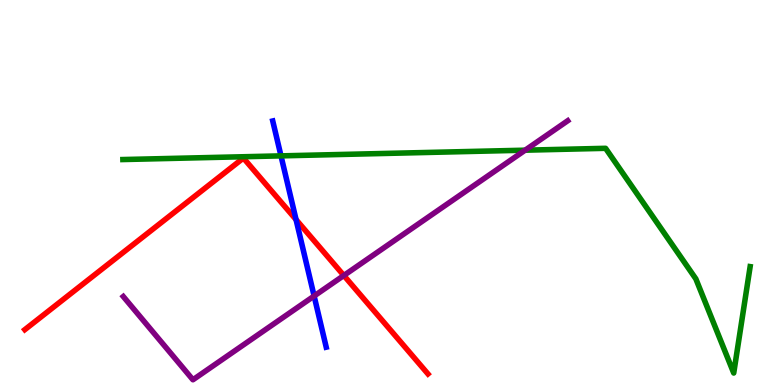[{'lines': ['blue', 'red'], 'intersections': [{'x': 3.82, 'y': 4.3}]}, {'lines': ['green', 'red'], 'intersections': []}, {'lines': ['purple', 'red'], 'intersections': [{'x': 4.44, 'y': 2.84}]}, {'lines': ['blue', 'green'], 'intersections': [{'x': 3.63, 'y': 5.95}]}, {'lines': ['blue', 'purple'], 'intersections': [{'x': 4.05, 'y': 2.31}]}, {'lines': ['green', 'purple'], 'intersections': [{'x': 6.78, 'y': 6.1}]}]